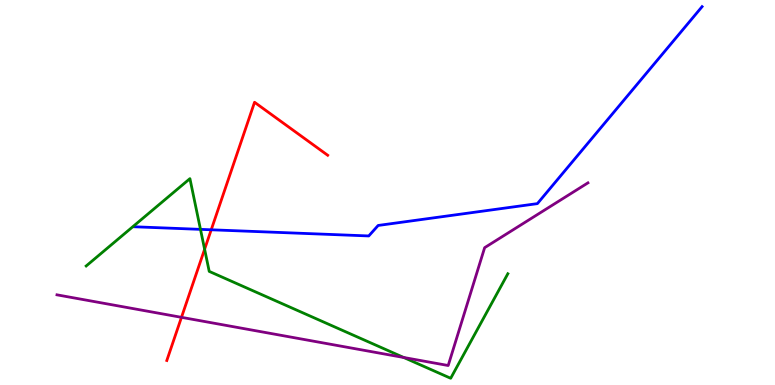[{'lines': ['blue', 'red'], 'intersections': [{'x': 2.73, 'y': 4.03}]}, {'lines': ['green', 'red'], 'intersections': [{'x': 2.64, 'y': 3.53}]}, {'lines': ['purple', 'red'], 'intersections': [{'x': 2.34, 'y': 1.76}]}, {'lines': ['blue', 'green'], 'intersections': [{'x': 2.59, 'y': 4.04}]}, {'lines': ['blue', 'purple'], 'intersections': []}, {'lines': ['green', 'purple'], 'intersections': [{'x': 5.21, 'y': 0.715}]}]